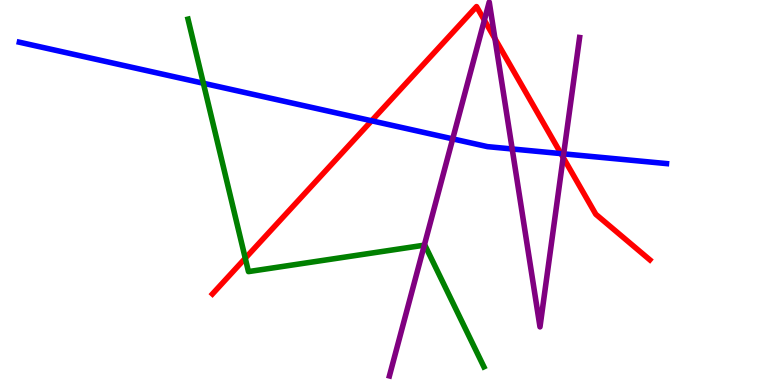[{'lines': ['blue', 'red'], 'intersections': [{'x': 4.79, 'y': 6.86}, {'x': 7.24, 'y': 6.01}]}, {'lines': ['green', 'red'], 'intersections': [{'x': 3.16, 'y': 3.29}]}, {'lines': ['purple', 'red'], 'intersections': [{'x': 6.25, 'y': 9.47}, {'x': 6.39, 'y': 9.0}, {'x': 7.27, 'y': 5.91}]}, {'lines': ['blue', 'green'], 'intersections': [{'x': 2.62, 'y': 7.84}]}, {'lines': ['blue', 'purple'], 'intersections': [{'x': 5.84, 'y': 6.39}, {'x': 6.61, 'y': 6.13}, {'x': 7.27, 'y': 6.0}]}, {'lines': ['green', 'purple'], 'intersections': [{'x': 5.48, 'y': 3.63}]}]